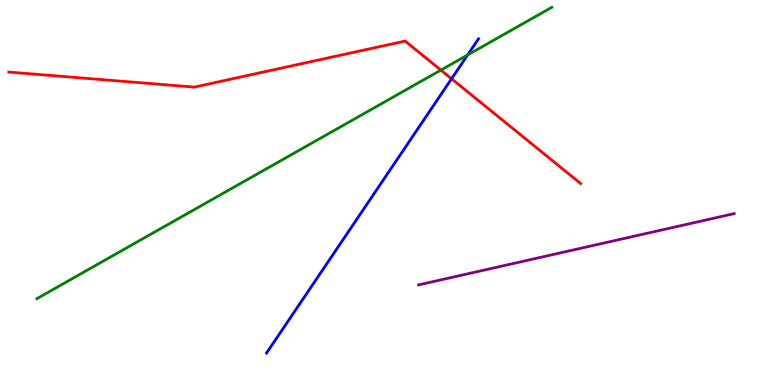[{'lines': ['blue', 'red'], 'intersections': [{'x': 5.83, 'y': 7.95}]}, {'lines': ['green', 'red'], 'intersections': [{'x': 5.69, 'y': 8.18}]}, {'lines': ['purple', 'red'], 'intersections': []}, {'lines': ['blue', 'green'], 'intersections': [{'x': 6.03, 'y': 8.57}]}, {'lines': ['blue', 'purple'], 'intersections': []}, {'lines': ['green', 'purple'], 'intersections': []}]